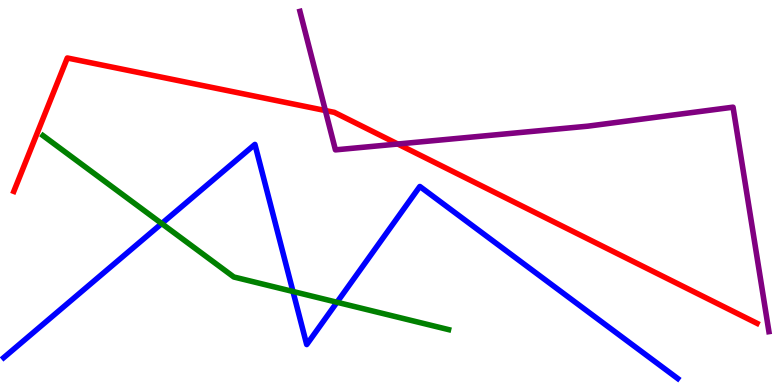[{'lines': ['blue', 'red'], 'intersections': []}, {'lines': ['green', 'red'], 'intersections': []}, {'lines': ['purple', 'red'], 'intersections': [{'x': 4.2, 'y': 7.13}, {'x': 5.13, 'y': 6.26}]}, {'lines': ['blue', 'green'], 'intersections': [{'x': 2.09, 'y': 4.19}, {'x': 3.78, 'y': 2.43}, {'x': 4.35, 'y': 2.15}]}, {'lines': ['blue', 'purple'], 'intersections': []}, {'lines': ['green', 'purple'], 'intersections': []}]